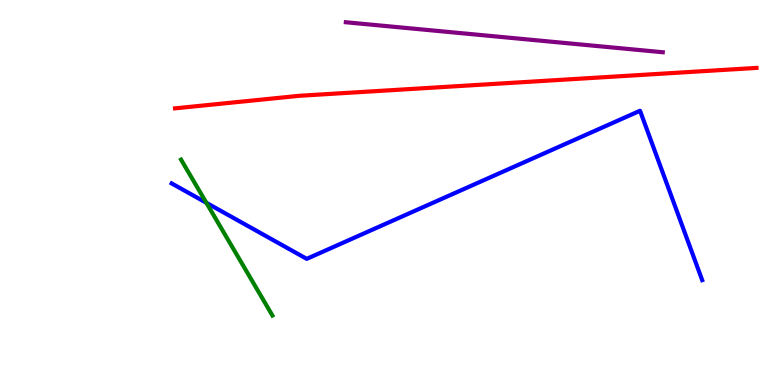[{'lines': ['blue', 'red'], 'intersections': []}, {'lines': ['green', 'red'], 'intersections': []}, {'lines': ['purple', 'red'], 'intersections': []}, {'lines': ['blue', 'green'], 'intersections': [{'x': 2.66, 'y': 4.73}]}, {'lines': ['blue', 'purple'], 'intersections': []}, {'lines': ['green', 'purple'], 'intersections': []}]